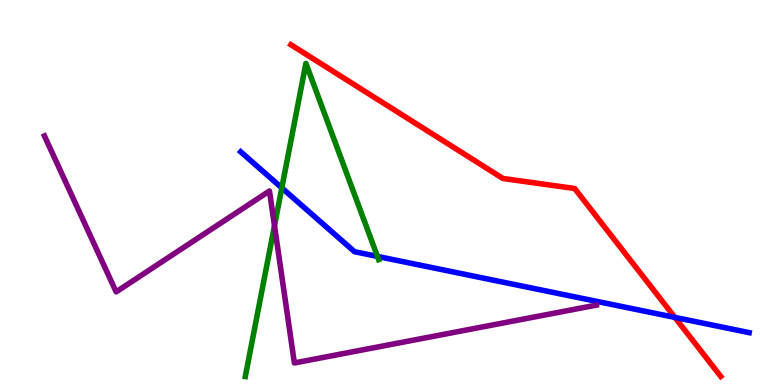[{'lines': ['blue', 'red'], 'intersections': [{'x': 8.71, 'y': 1.76}]}, {'lines': ['green', 'red'], 'intersections': []}, {'lines': ['purple', 'red'], 'intersections': []}, {'lines': ['blue', 'green'], 'intersections': [{'x': 3.64, 'y': 5.12}, {'x': 4.87, 'y': 3.34}]}, {'lines': ['blue', 'purple'], 'intersections': []}, {'lines': ['green', 'purple'], 'intersections': [{'x': 3.54, 'y': 4.14}]}]